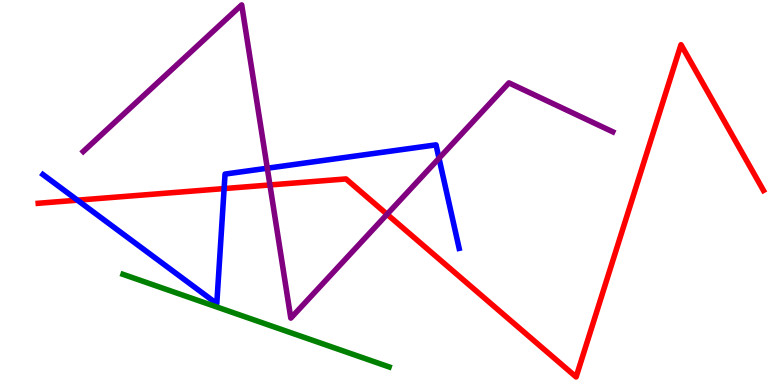[{'lines': ['blue', 'red'], 'intersections': [{'x': 0.999, 'y': 4.8}, {'x': 2.89, 'y': 5.1}]}, {'lines': ['green', 'red'], 'intersections': []}, {'lines': ['purple', 'red'], 'intersections': [{'x': 3.48, 'y': 5.2}, {'x': 4.99, 'y': 4.43}]}, {'lines': ['blue', 'green'], 'intersections': []}, {'lines': ['blue', 'purple'], 'intersections': [{'x': 3.45, 'y': 5.63}, {'x': 5.66, 'y': 5.89}]}, {'lines': ['green', 'purple'], 'intersections': []}]